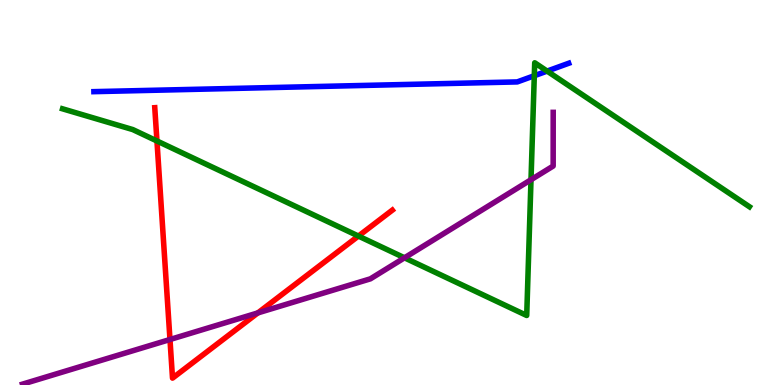[{'lines': ['blue', 'red'], 'intersections': []}, {'lines': ['green', 'red'], 'intersections': [{'x': 2.03, 'y': 6.34}, {'x': 4.62, 'y': 3.87}]}, {'lines': ['purple', 'red'], 'intersections': [{'x': 2.19, 'y': 1.18}, {'x': 3.33, 'y': 1.87}]}, {'lines': ['blue', 'green'], 'intersections': [{'x': 6.89, 'y': 8.03}, {'x': 7.06, 'y': 8.15}]}, {'lines': ['blue', 'purple'], 'intersections': []}, {'lines': ['green', 'purple'], 'intersections': [{'x': 5.22, 'y': 3.3}, {'x': 6.85, 'y': 5.33}]}]